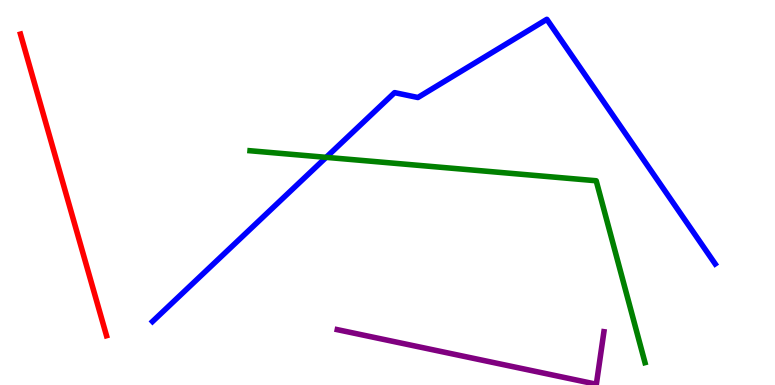[{'lines': ['blue', 'red'], 'intersections': []}, {'lines': ['green', 'red'], 'intersections': []}, {'lines': ['purple', 'red'], 'intersections': []}, {'lines': ['blue', 'green'], 'intersections': [{'x': 4.21, 'y': 5.91}]}, {'lines': ['blue', 'purple'], 'intersections': []}, {'lines': ['green', 'purple'], 'intersections': []}]